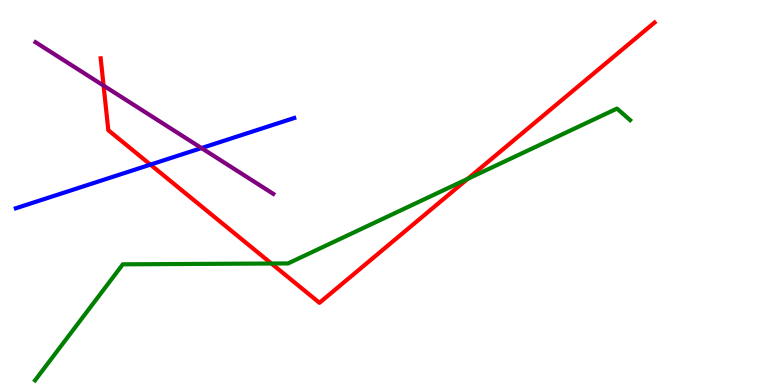[{'lines': ['blue', 'red'], 'intersections': [{'x': 1.94, 'y': 5.72}]}, {'lines': ['green', 'red'], 'intersections': [{'x': 3.5, 'y': 3.16}, {'x': 6.03, 'y': 5.35}]}, {'lines': ['purple', 'red'], 'intersections': [{'x': 1.34, 'y': 7.78}]}, {'lines': ['blue', 'green'], 'intersections': []}, {'lines': ['blue', 'purple'], 'intersections': [{'x': 2.6, 'y': 6.15}]}, {'lines': ['green', 'purple'], 'intersections': []}]